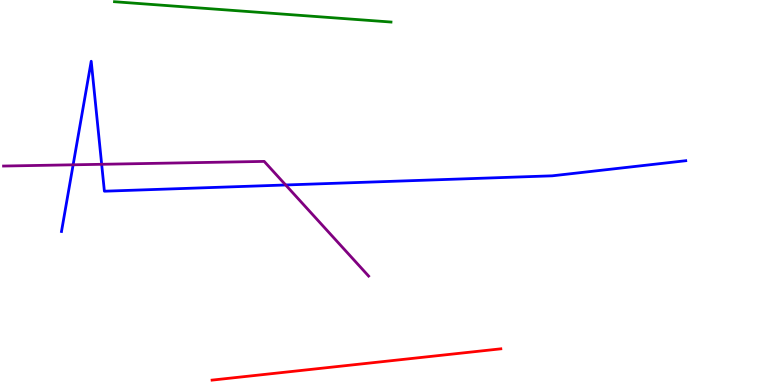[{'lines': ['blue', 'red'], 'intersections': []}, {'lines': ['green', 'red'], 'intersections': []}, {'lines': ['purple', 'red'], 'intersections': []}, {'lines': ['blue', 'green'], 'intersections': []}, {'lines': ['blue', 'purple'], 'intersections': [{'x': 0.944, 'y': 5.72}, {'x': 1.31, 'y': 5.73}, {'x': 3.69, 'y': 5.2}]}, {'lines': ['green', 'purple'], 'intersections': []}]